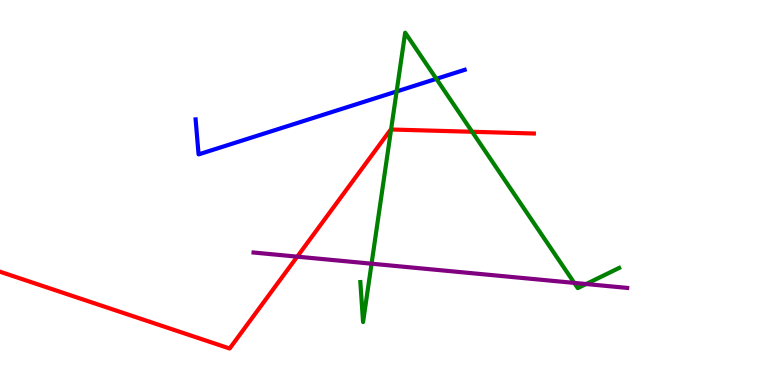[{'lines': ['blue', 'red'], 'intersections': []}, {'lines': ['green', 'red'], 'intersections': [{'x': 5.05, 'y': 6.64}, {'x': 6.09, 'y': 6.58}]}, {'lines': ['purple', 'red'], 'intersections': [{'x': 3.84, 'y': 3.33}]}, {'lines': ['blue', 'green'], 'intersections': [{'x': 5.12, 'y': 7.62}, {'x': 5.63, 'y': 7.95}]}, {'lines': ['blue', 'purple'], 'intersections': []}, {'lines': ['green', 'purple'], 'intersections': [{'x': 4.79, 'y': 3.15}, {'x': 7.41, 'y': 2.65}, {'x': 7.56, 'y': 2.62}]}]